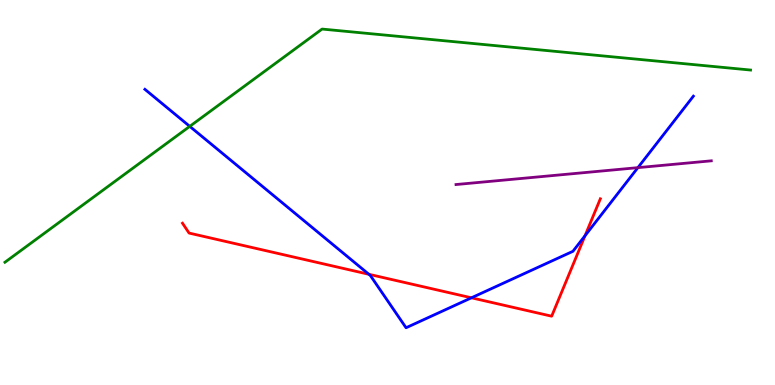[{'lines': ['blue', 'red'], 'intersections': [{'x': 4.76, 'y': 2.88}, {'x': 6.08, 'y': 2.26}, {'x': 7.55, 'y': 3.88}]}, {'lines': ['green', 'red'], 'intersections': []}, {'lines': ['purple', 'red'], 'intersections': []}, {'lines': ['blue', 'green'], 'intersections': [{'x': 2.45, 'y': 6.72}]}, {'lines': ['blue', 'purple'], 'intersections': [{'x': 8.23, 'y': 5.65}]}, {'lines': ['green', 'purple'], 'intersections': []}]